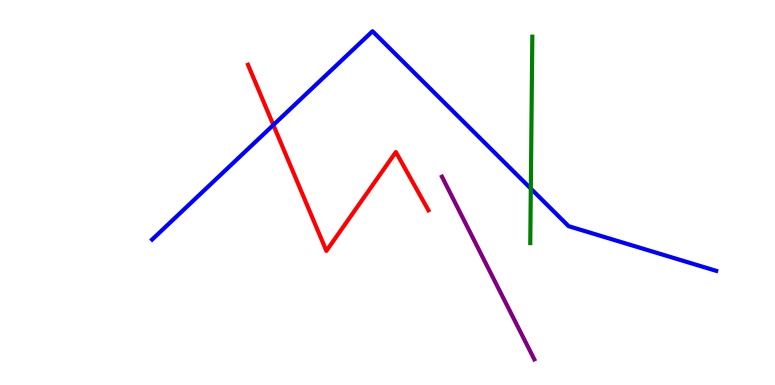[{'lines': ['blue', 'red'], 'intersections': [{'x': 3.53, 'y': 6.75}]}, {'lines': ['green', 'red'], 'intersections': []}, {'lines': ['purple', 'red'], 'intersections': []}, {'lines': ['blue', 'green'], 'intersections': [{'x': 6.85, 'y': 5.1}]}, {'lines': ['blue', 'purple'], 'intersections': []}, {'lines': ['green', 'purple'], 'intersections': []}]